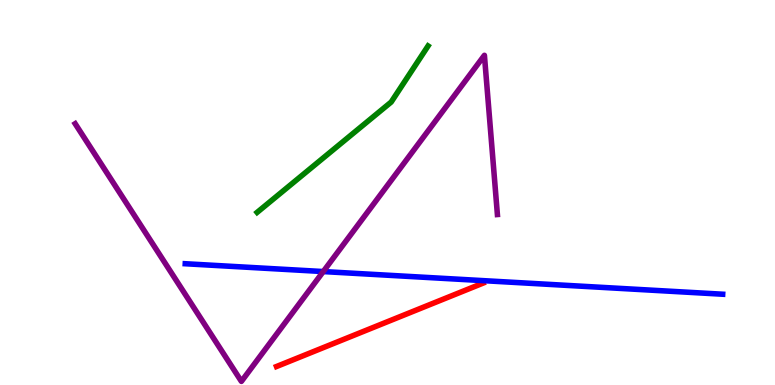[{'lines': ['blue', 'red'], 'intersections': []}, {'lines': ['green', 'red'], 'intersections': []}, {'lines': ['purple', 'red'], 'intersections': []}, {'lines': ['blue', 'green'], 'intersections': []}, {'lines': ['blue', 'purple'], 'intersections': [{'x': 4.17, 'y': 2.95}]}, {'lines': ['green', 'purple'], 'intersections': []}]